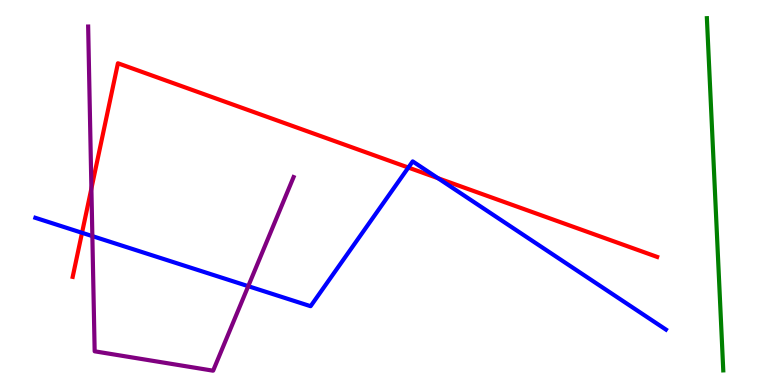[{'lines': ['blue', 'red'], 'intersections': [{'x': 1.06, 'y': 3.95}, {'x': 5.27, 'y': 5.65}, {'x': 5.65, 'y': 5.37}]}, {'lines': ['green', 'red'], 'intersections': []}, {'lines': ['purple', 'red'], 'intersections': [{'x': 1.18, 'y': 5.1}]}, {'lines': ['blue', 'green'], 'intersections': []}, {'lines': ['blue', 'purple'], 'intersections': [{'x': 1.19, 'y': 3.87}, {'x': 3.2, 'y': 2.57}]}, {'lines': ['green', 'purple'], 'intersections': []}]